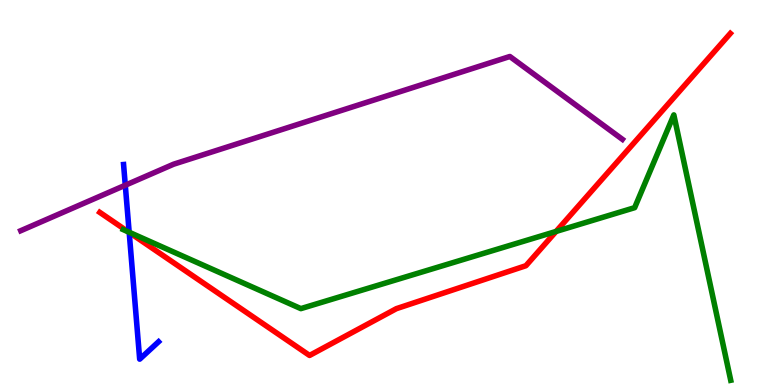[{'lines': ['blue', 'red'], 'intersections': [{'x': 1.67, 'y': 3.96}]}, {'lines': ['green', 'red'], 'intersections': [{'x': 1.66, 'y': 3.97}, {'x': 7.18, 'y': 3.99}]}, {'lines': ['purple', 'red'], 'intersections': []}, {'lines': ['blue', 'green'], 'intersections': [{'x': 1.67, 'y': 3.97}]}, {'lines': ['blue', 'purple'], 'intersections': [{'x': 1.62, 'y': 5.19}]}, {'lines': ['green', 'purple'], 'intersections': []}]